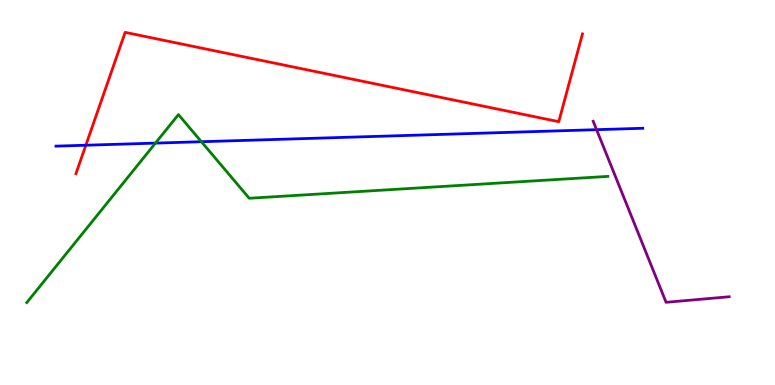[{'lines': ['blue', 'red'], 'intersections': [{'x': 1.11, 'y': 6.23}]}, {'lines': ['green', 'red'], 'intersections': []}, {'lines': ['purple', 'red'], 'intersections': []}, {'lines': ['blue', 'green'], 'intersections': [{'x': 2.01, 'y': 6.28}, {'x': 2.6, 'y': 6.32}]}, {'lines': ['blue', 'purple'], 'intersections': [{'x': 7.7, 'y': 6.63}]}, {'lines': ['green', 'purple'], 'intersections': []}]